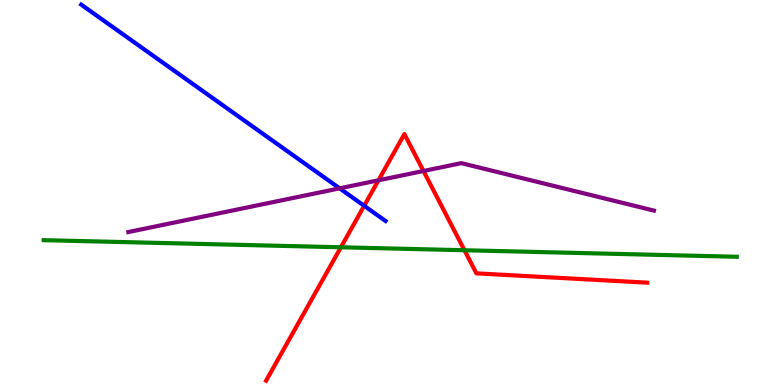[{'lines': ['blue', 'red'], 'intersections': [{'x': 4.7, 'y': 4.65}]}, {'lines': ['green', 'red'], 'intersections': [{'x': 4.4, 'y': 3.58}, {'x': 5.99, 'y': 3.5}]}, {'lines': ['purple', 'red'], 'intersections': [{'x': 4.88, 'y': 5.32}, {'x': 5.46, 'y': 5.56}]}, {'lines': ['blue', 'green'], 'intersections': []}, {'lines': ['blue', 'purple'], 'intersections': [{'x': 4.38, 'y': 5.11}]}, {'lines': ['green', 'purple'], 'intersections': []}]